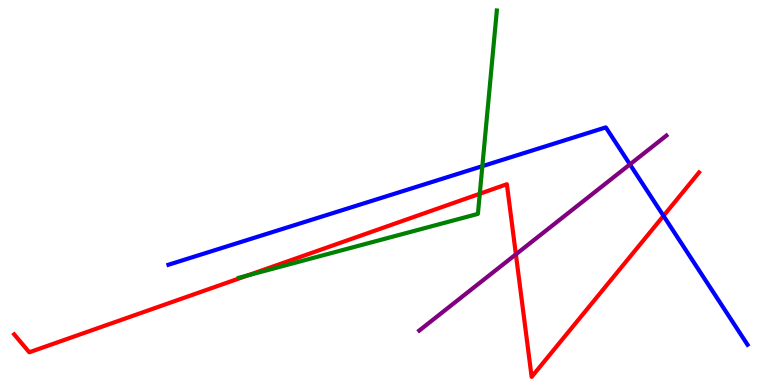[{'lines': ['blue', 'red'], 'intersections': [{'x': 8.56, 'y': 4.39}]}, {'lines': ['green', 'red'], 'intersections': [{'x': 3.19, 'y': 2.85}, {'x': 6.19, 'y': 4.97}]}, {'lines': ['purple', 'red'], 'intersections': [{'x': 6.66, 'y': 3.39}]}, {'lines': ['blue', 'green'], 'intersections': [{'x': 6.22, 'y': 5.68}]}, {'lines': ['blue', 'purple'], 'intersections': [{'x': 8.13, 'y': 5.73}]}, {'lines': ['green', 'purple'], 'intersections': []}]